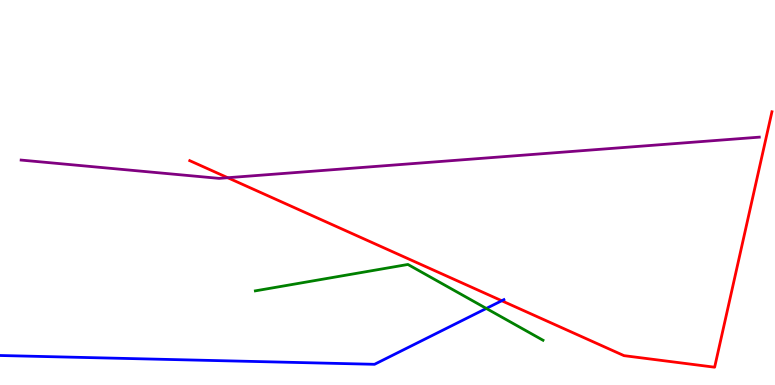[{'lines': ['blue', 'red'], 'intersections': [{'x': 6.47, 'y': 2.19}]}, {'lines': ['green', 'red'], 'intersections': []}, {'lines': ['purple', 'red'], 'intersections': [{'x': 2.94, 'y': 5.38}]}, {'lines': ['blue', 'green'], 'intersections': [{'x': 6.28, 'y': 1.99}]}, {'lines': ['blue', 'purple'], 'intersections': []}, {'lines': ['green', 'purple'], 'intersections': []}]